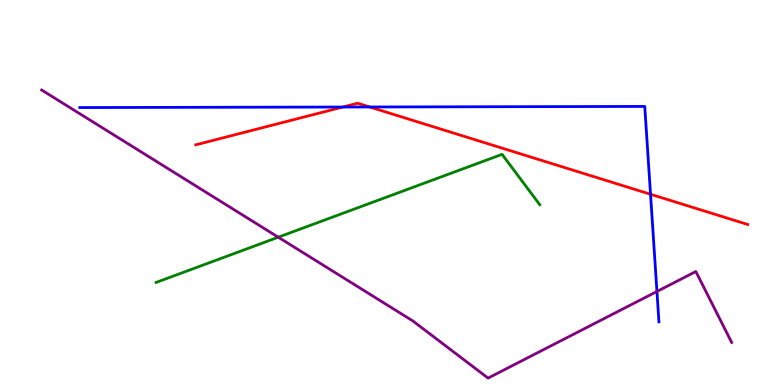[{'lines': ['blue', 'red'], 'intersections': [{'x': 4.42, 'y': 7.22}, {'x': 4.77, 'y': 7.22}, {'x': 8.39, 'y': 4.95}]}, {'lines': ['green', 'red'], 'intersections': []}, {'lines': ['purple', 'red'], 'intersections': []}, {'lines': ['blue', 'green'], 'intersections': []}, {'lines': ['blue', 'purple'], 'intersections': [{'x': 8.48, 'y': 2.43}]}, {'lines': ['green', 'purple'], 'intersections': [{'x': 3.59, 'y': 3.84}]}]